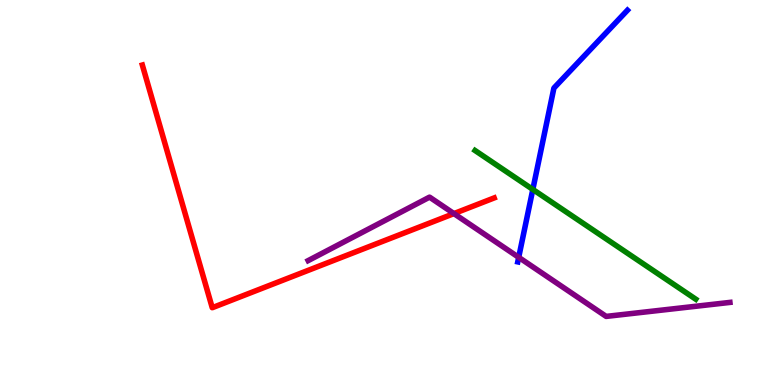[{'lines': ['blue', 'red'], 'intersections': []}, {'lines': ['green', 'red'], 'intersections': []}, {'lines': ['purple', 'red'], 'intersections': [{'x': 5.86, 'y': 4.45}]}, {'lines': ['blue', 'green'], 'intersections': [{'x': 6.88, 'y': 5.08}]}, {'lines': ['blue', 'purple'], 'intersections': [{'x': 6.69, 'y': 3.32}]}, {'lines': ['green', 'purple'], 'intersections': []}]